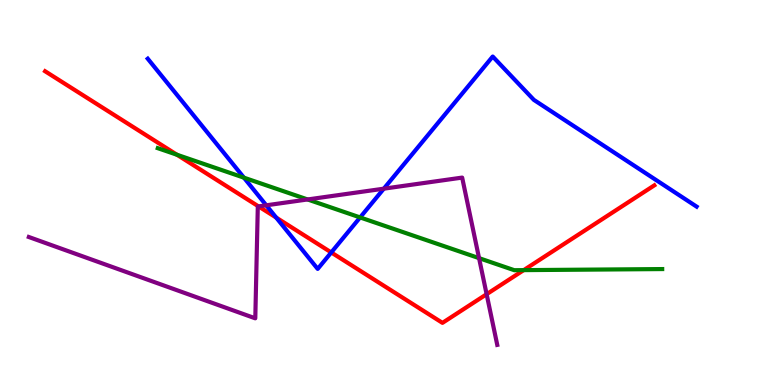[{'lines': ['blue', 'red'], 'intersections': [{'x': 3.56, 'y': 4.35}, {'x': 4.27, 'y': 3.44}]}, {'lines': ['green', 'red'], 'intersections': [{'x': 2.28, 'y': 5.98}, {'x': 6.76, 'y': 2.98}]}, {'lines': ['purple', 'red'], 'intersections': [{'x': 3.34, 'y': 4.64}, {'x': 6.28, 'y': 2.36}]}, {'lines': ['blue', 'green'], 'intersections': [{'x': 3.15, 'y': 5.39}, {'x': 4.65, 'y': 4.35}]}, {'lines': ['blue', 'purple'], 'intersections': [{'x': 3.44, 'y': 4.67}, {'x': 4.95, 'y': 5.1}]}, {'lines': ['green', 'purple'], 'intersections': [{'x': 3.97, 'y': 4.82}, {'x': 6.18, 'y': 3.3}]}]